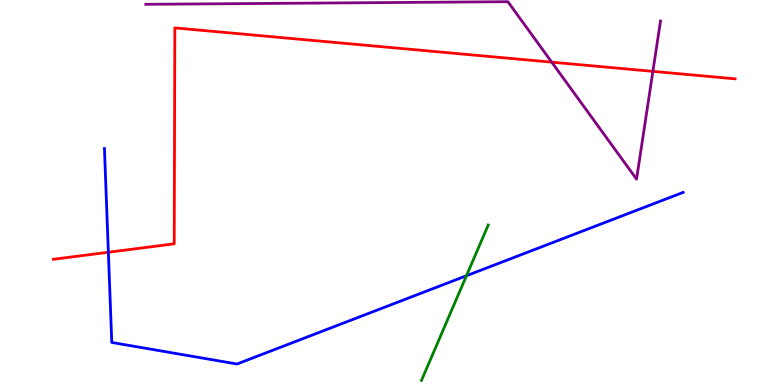[{'lines': ['blue', 'red'], 'intersections': [{'x': 1.4, 'y': 3.45}]}, {'lines': ['green', 'red'], 'intersections': []}, {'lines': ['purple', 'red'], 'intersections': [{'x': 7.12, 'y': 8.39}, {'x': 8.42, 'y': 8.15}]}, {'lines': ['blue', 'green'], 'intersections': [{'x': 6.02, 'y': 2.84}]}, {'lines': ['blue', 'purple'], 'intersections': []}, {'lines': ['green', 'purple'], 'intersections': []}]